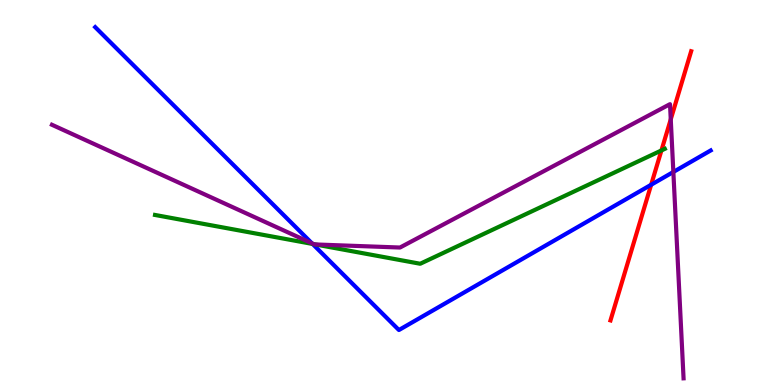[{'lines': ['blue', 'red'], 'intersections': [{'x': 8.4, 'y': 5.2}]}, {'lines': ['green', 'red'], 'intersections': [{'x': 8.53, 'y': 6.09}]}, {'lines': ['purple', 'red'], 'intersections': [{'x': 8.65, 'y': 6.9}]}, {'lines': ['blue', 'green'], 'intersections': [{'x': 4.03, 'y': 3.66}]}, {'lines': ['blue', 'purple'], 'intersections': [{'x': 4.03, 'y': 3.68}, {'x': 8.69, 'y': 5.53}]}, {'lines': ['green', 'purple'], 'intersections': [{'x': 4.05, 'y': 3.66}, {'x': 4.07, 'y': 3.65}]}]